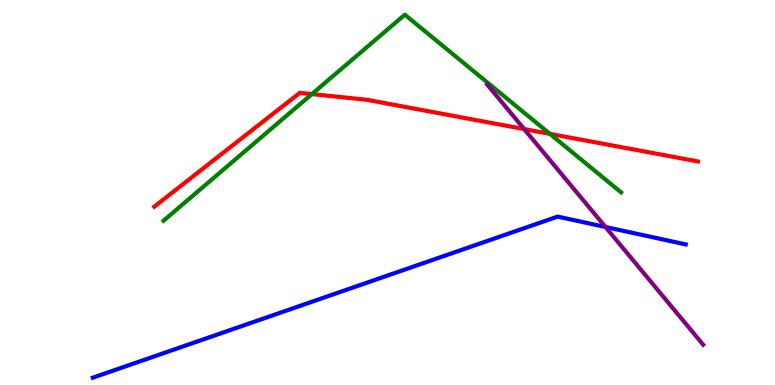[{'lines': ['blue', 'red'], 'intersections': []}, {'lines': ['green', 'red'], 'intersections': [{'x': 4.02, 'y': 7.56}, {'x': 7.1, 'y': 6.52}]}, {'lines': ['purple', 'red'], 'intersections': [{'x': 6.76, 'y': 6.65}]}, {'lines': ['blue', 'green'], 'intersections': []}, {'lines': ['blue', 'purple'], 'intersections': [{'x': 7.81, 'y': 4.1}]}, {'lines': ['green', 'purple'], 'intersections': []}]